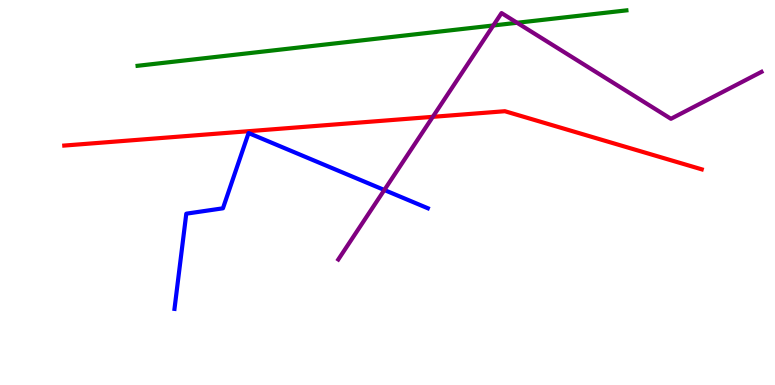[{'lines': ['blue', 'red'], 'intersections': []}, {'lines': ['green', 'red'], 'intersections': []}, {'lines': ['purple', 'red'], 'intersections': [{'x': 5.58, 'y': 6.97}]}, {'lines': ['blue', 'green'], 'intersections': []}, {'lines': ['blue', 'purple'], 'intersections': [{'x': 4.96, 'y': 5.06}]}, {'lines': ['green', 'purple'], 'intersections': [{'x': 6.37, 'y': 9.34}, {'x': 6.67, 'y': 9.41}]}]